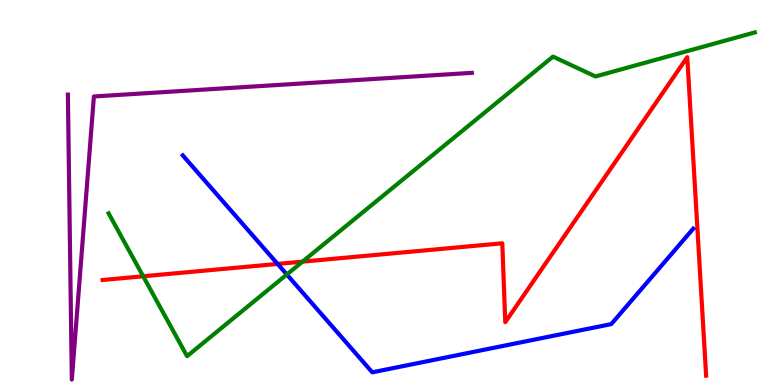[{'lines': ['blue', 'red'], 'intersections': [{'x': 3.58, 'y': 3.14}]}, {'lines': ['green', 'red'], 'intersections': [{'x': 1.85, 'y': 2.82}, {'x': 3.9, 'y': 3.2}]}, {'lines': ['purple', 'red'], 'intersections': []}, {'lines': ['blue', 'green'], 'intersections': [{'x': 3.7, 'y': 2.87}]}, {'lines': ['blue', 'purple'], 'intersections': []}, {'lines': ['green', 'purple'], 'intersections': []}]